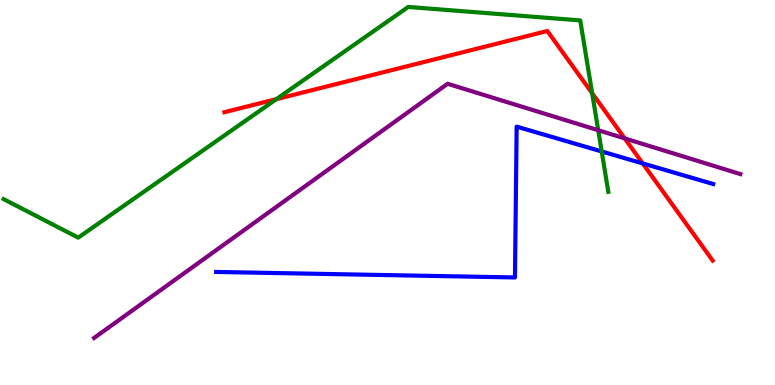[{'lines': ['blue', 'red'], 'intersections': [{'x': 8.29, 'y': 5.76}]}, {'lines': ['green', 'red'], 'intersections': [{'x': 3.57, 'y': 7.42}, {'x': 7.64, 'y': 7.58}]}, {'lines': ['purple', 'red'], 'intersections': [{'x': 8.06, 'y': 6.41}]}, {'lines': ['blue', 'green'], 'intersections': [{'x': 7.76, 'y': 6.07}]}, {'lines': ['blue', 'purple'], 'intersections': []}, {'lines': ['green', 'purple'], 'intersections': [{'x': 7.72, 'y': 6.62}]}]